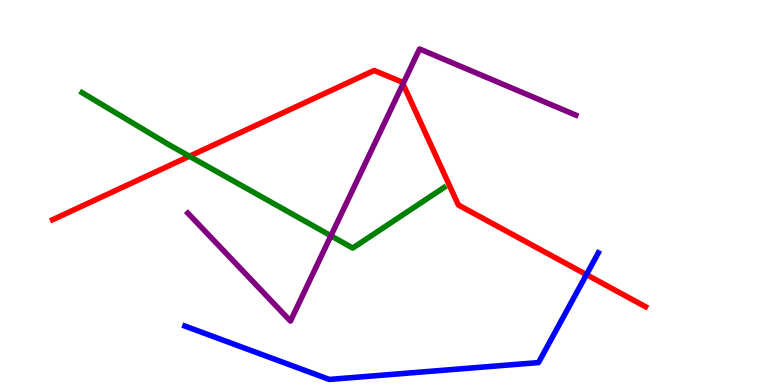[{'lines': ['blue', 'red'], 'intersections': [{'x': 7.57, 'y': 2.87}]}, {'lines': ['green', 'red'], 'intersections': [{'x': 2.44, 'y': 5.94}]}, {'lines': ['purple', 'red'], 'intersections': [{'x': 5.2, 'y': 7.82}]}, {'lines': ['blue', 'green'], 'intersections': []}, {'lines': ['blue', 'purple'], 'intersections': []}, {'lines': ['green', 'purple'], 'intersections': [{'x': 4.27, 'y': 3.88}]}]